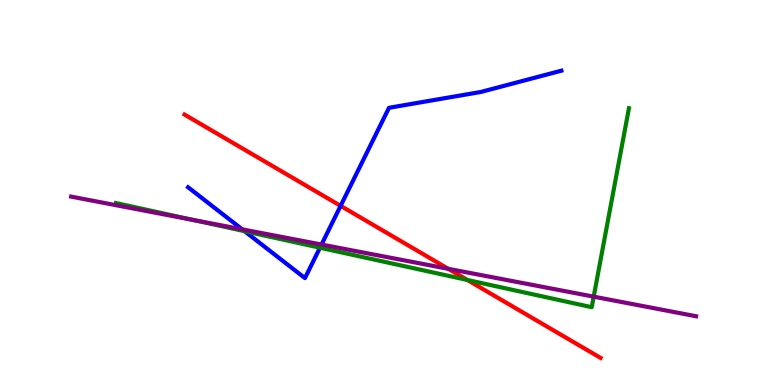[{'lines': ['blue', 'red'], 'intersections': [{'x': 4.4, 'y': 4.65}]}, {'lines': ['green', 'red'], 'intersections': [{'x': 6.03, 'y': 2.73}]}, {'lines': ['purple', 'red'], 'intersections': [{'x': 5.78, 'y': 3.02}]}, {'lines': ['blue', 'green'], 'intersections': [{'x': 3.16, 'y': 3.99}, {'x': 4.13, 'y': 3.57}]}, {'lines': ['blue', 'purple'], 'intersections': [{'x': 3.13, 'y': 4.04}, {'x': 4.15, 'y': 3.65}]}, {'lines': ['green', 'purple'], 'intersections': [{'x': 2.5, 'y': 4.28}, {'x': 7.66, 'y': 2.29}]}]